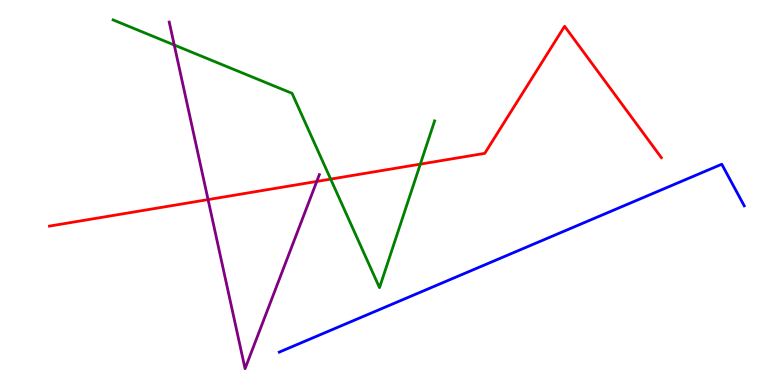[{'lines': ['blue', 'red'], 'intersections': []}, {'lines': ['green', 'red'], 'intersections': [{'x': 4.27, 'y': 5.35}, {'x': 5.42, 'y': 5.74}]}, {'lines': ['purple', 'red'], 'intersections': [{'x': 2.68, 'y': 4.82}, {'x': 4.09, 'y': 5.29}]}, {'lines': ['blue', 'green'], 'intersections': []}, {'lines': ['blue', 'purple'], 'intersections': []}, {'lines': ['green', 'purple'], 'intersections': [{'x': 2.25, 'y': 8.83}]}]